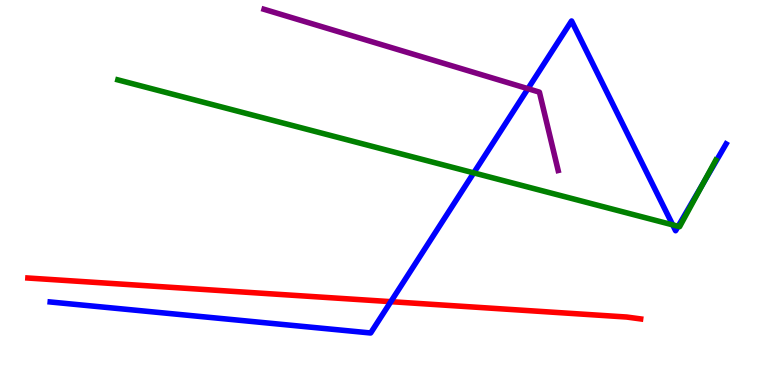[{'lines': ['blue', 'red'], 'intersections': [{'x': 5.04, 'y': 2.16}]}, {'lines': ['green', 'red'], 'intersections': []}, {'lines': ['purple', 'red'], 'intersections': []}, {'lines': ['blue', 'green'], 'intersections': [{'x': 6.11, 'y': 5.51}, {'x': 8.68, 'y': 4.16}, {'x': 8.75, 'y': 4.12}, {'x': 9.07, 'y': 5.24}]}, {'lines': ['blue', 'purple'], 'intersections': [{'x': 6.81, 'y': 7.7}]}, {'lines': ['green', 'purple'], 'intersections': []}]